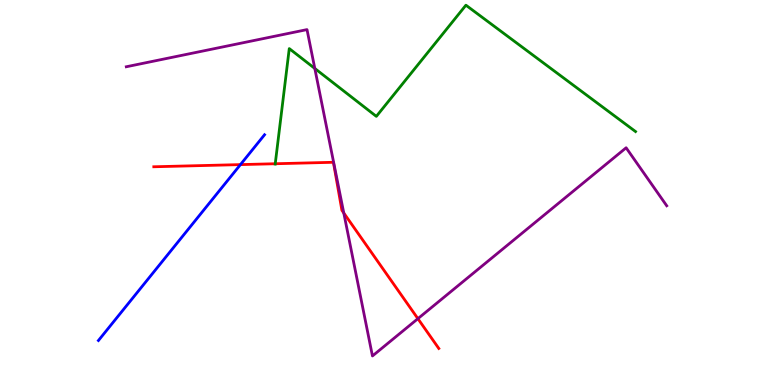[{'lines': ['blue', 'red'], 'intersections': [{'x': 3.1, 'y': 5.72}]}, {'lines': ['green', 'red'], 'intersections': [{'x': 3.55, 'y': 5.75}]}, {'lines': ['purple', 'red'], 'intersections': [{'x': 4.44, 'y': 4.47}, {'x': 5.39, 'y': 1.72}]}, {'lines': ['blue', 'green'], 'intersections': []}, {'lines': ['blue', 'purple'], 'intersections': []}, {'lines': ['green', 'purple'], 'intersections': [{'x': 4.06, 'y': 8.22}]}]